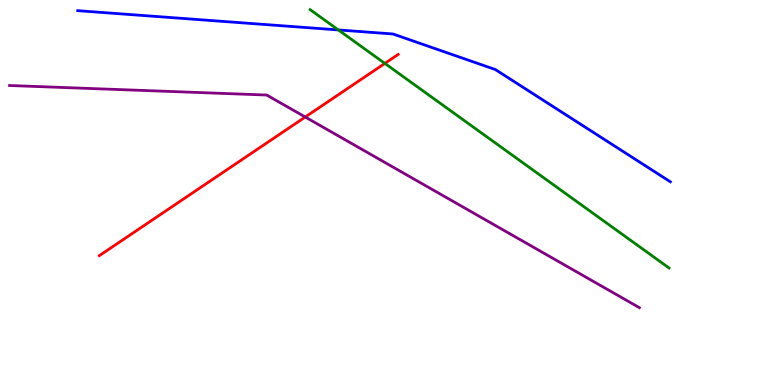[{'lines': ['blue', 'red'], 'intersections': []}, {'lines': ['green', 'red'], 'intersections': [{'x': 4.97, 'y': 8.35}]}, {'lines': ['purple', 'red'], 'intersections': [{'x': 3.94, 'y': 6.96}]}, {'lines': ['blue', 'green'], 'intersections': [{'x': 4.37, 'y': 9.22}]}, {'lines': ['blue', 'purple'], 'intersections': []}, {'lines': ['green', 'purple'], 'intersections': []}]